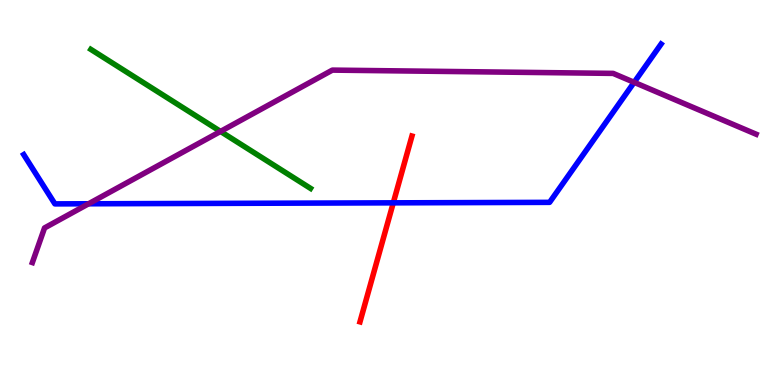[{'lines': ['blue', 'red'], 'intersections': [{'x': 5.07, 'y': 4.73}]}, {'lines': ['green', 'red'], 'intersections': []}, {'lines': ['purple', 'red'], 'intersections': []}, {'lines': ['blue', 'green'], 'intersections': []}, {'lines': ['blue', 'purple'], 'intersections': [{'x': 1.14, 'y': 4.71}, {'x': 8.18, 'y': 7.86}]}, {'lines': ['green', 'purple'], 'intersections': [{'x': 2.85, 'y': 6.59}]}]